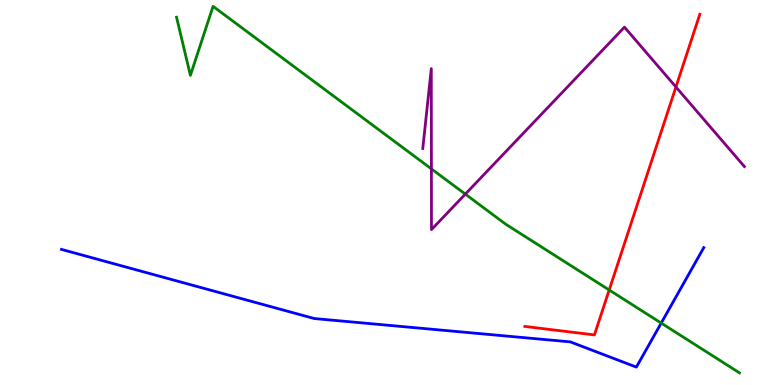[{'lines': ['blue', 'red'], 'intersections': []}, {'lines': ['green', 'red'], 'intersections': [{'x': 7.86, 'y': 2.47}]}, {'lines': ['purple', 'red'], 'intersections': [{'x': 8.72, 'y': 7.74}]}, {'lines': ['blue', 'green'], 'intersections': [{'x': 8.53, 'y': 1.61}]}, {'lines': ['blue', 'purple'], 'intersections': []}, {'lines': ['green', 'purple'], 'intersections': [{'x': 5.57, 'y': 5.61}, {'x': 6.0, 'y': 4.96}]}]